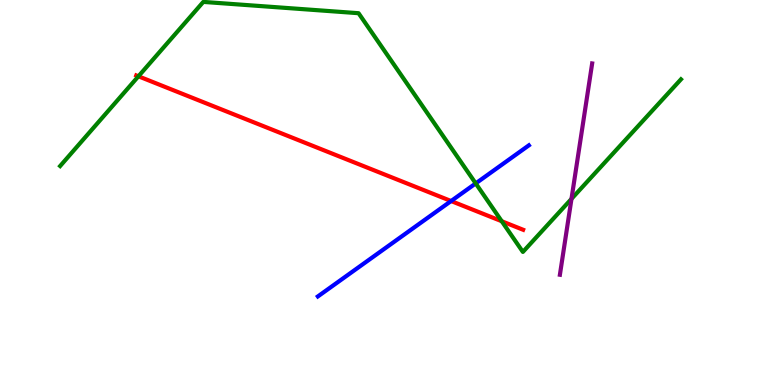[{'lines': ['blue', 'red'], 'intersections': [{'x': 5.82, 'y': 4.78}]}, {'lines': ['green', 'red'], 'intersections': [{'x': 1.79, 'y': 8.02}, {'x': 6.47, 'y': 4.25}]}, {'lines': ['purple', 'red'], 'intersections': []}, {'lines': ['blue', 'green'], 'intersections': [{'x': 6.14, 'y': 5.24}]}, {'lines': ['blue', 'purple'], 'intersections': []}, {'lines': ['green', 'purple'], 'intersections': [{'x': 7.37, 'y': 4.83}]}]